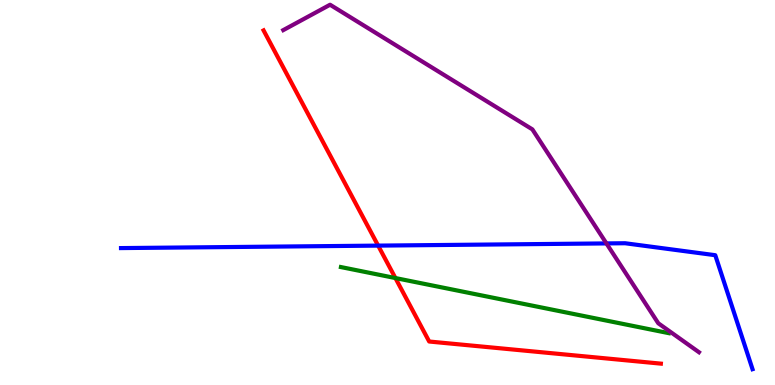[{'lines': ['blue', 'red'], 'intersections': [{'x': 4.88, 'y': 3.62}]}, {'lines': ['green', 'red'], 'intersections': [{'x': 5.1, 'y': 2.78}]}, {'lines': ['purple', 'red'], 'intersections': []}, {'lines': ['blue', 'green'], 'intersections': []}, {'lines': ['blue', 'purple'], 'intersections': [{'x': 7.82, 'y': 3.68}]}, {'lines': ['green', 'purple'], 'intersections': []}]